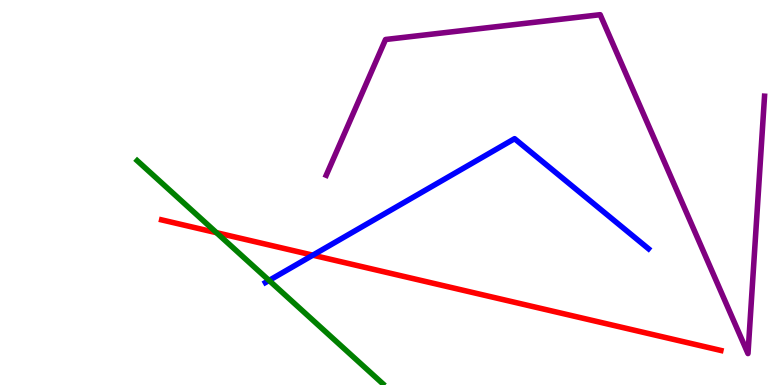[{'lines': ['blue', 'red'], 'intersections': [{'x': 4.04, 'y': 3.37}]}, {'lines': ['green', 'red'], 'intersections': [{'x': 2.79, 'y': 3.96}]}, {'lines': ['purple', 'red'], 'intersections': []}, {'lines': ['blue', 'green'], 'intersections': [{'x': 3.47, 'y': 2.72}]}, {'lines': ['blue', 'purple'], 'intersections': []}, {'lines': ['green', 'purple'], 'intersections': []}]